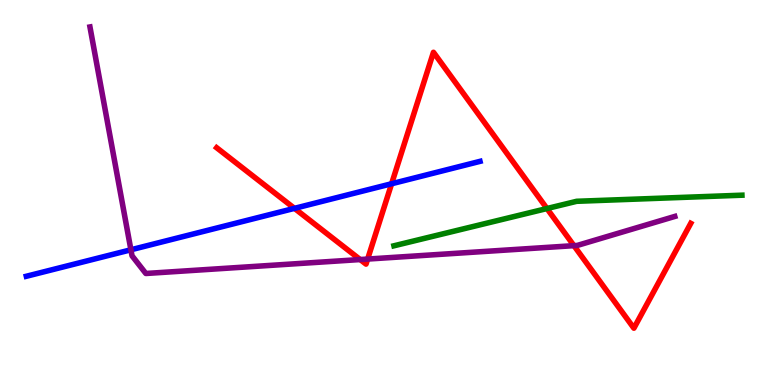[{'lines': ['blue', 'red'], 'intersections': [{'x': 3.8, 'y': 4.59}, {'x': 5.05, 'y': 5.23}]}, {'lines': ['green', 'red'], 'intersections': [{'x': 7.06, 'y': 4.58}]}, {'lines': ['purple', 'red'], 'intersections': [{'x': 4.65, 'y': 3.26}, {'x': 4.74, 'y': 3.27}, {'x': 7.41, 'y': 3.62}]}, {'lines': ['blue', 'green'], 'intersections': []}, {'lines': ['blue', 'purple'], 'intersections': [{'x': 1.69, 'y': 3.51}]}, {'lines': ['green', 'purple'], 'intersections': []}]